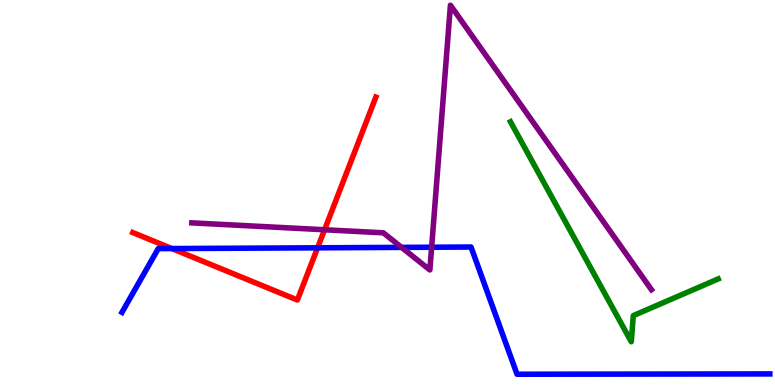[{'lines': ['blue', 'red'], 'intersections': [{'x': 2.22, 'y': 3.54}, {'x': 4.1, 'y': 3.56}]}, {'lines': ['green', 'red'], 'intersections': []}, {'lines': ['purple', 'red'], 'intersections': [{'x': 4.19, 'y': 4.03}]}, {'lines': ['blue', 'green'], 'intersections': []}, {'lines': ['blue', 'purple'], 'intersections': [{'x': 5.18, 'y': 3.57}, {'x': 5.57, 'y': 3.58}]}, {'lines': ['green', 'purple'], 'intersections': []}]